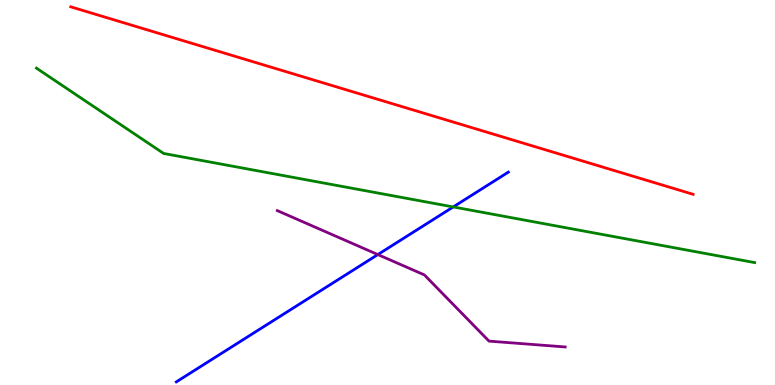[{'lines': ['blue', 'red'], 'intersections': []}, {'lines': ['green', 'red'], 'intersections': []}, {'lines': ['purple', 'red'], 'intersections': []}, {'lines': ['blue', 'green'], 'intersections': [{'x': 5.85, 'y': 4.63}]}, {'lines': ['blue', 'purple'], 'intersections': [{'x': 4.88, 'y': 3.39}]}, {'lines': ['green', 'purple'], 'intersections': []}]